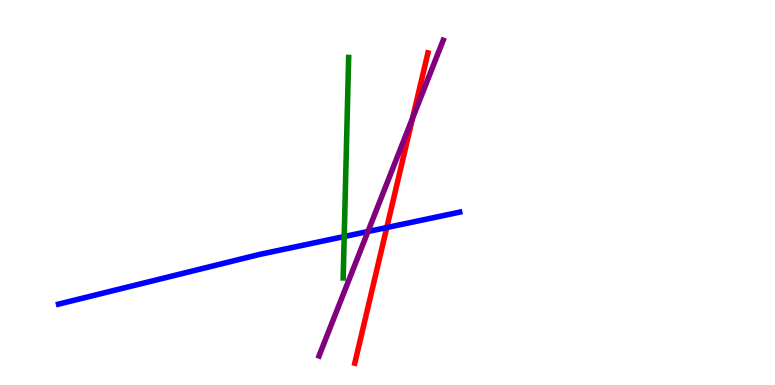[{'lines': ['blue', 'red'], 'intersections': [{'x': 4.99, 'y': 4.09}]}, {'lines': ['green', 'red'], 'intersections': []}, {'lines': ['purple', 'red'], 'intersections': [{'x': 5.32, 'y': 6.93}]}, {'lines': ['blue', 'green'], 'intersections': [{'x': 4.44, 'y': 3.86}]}, {'lines': ['blue', 'purple'], 'intersections': [{'x': 4.75, 'y': 3.99}]}, {'lines': ['green', 'purple'], 'intersections': []}]